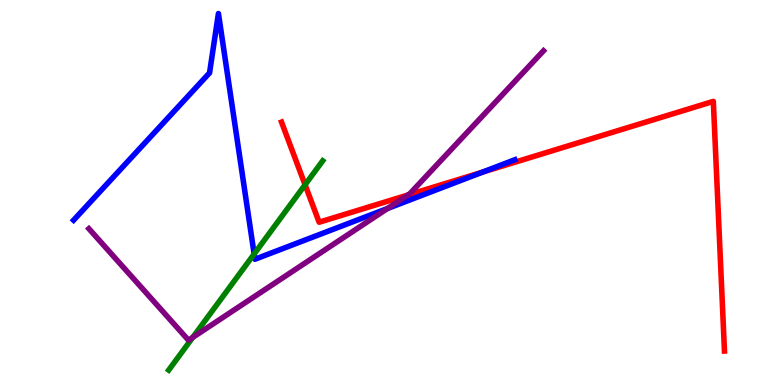[{'lines': ['blue', 'red'], 'intersections': [{'x': 6.22, 'y': 5.53}]}, {'lines': ['green', 'red'], 'intersections': [{'x': 3.94, 'y': 5.2}]}, {'lines': ['purple', 'red'], 'intersections': [{'x': 5.26, 'y': 4.93}]}, {'lines': ['blue', 'green'], 'intersections': [{'x': 3.28, 'y': 3.4}]}, {'lines': ['blue', 'purple'], 'intersections': [{'x': 5.0, 'y': 4.58}]}, {'lines': ['green', 'purple'], 'intersections': [{'x': 2.49, 'y': 1.24}]}]